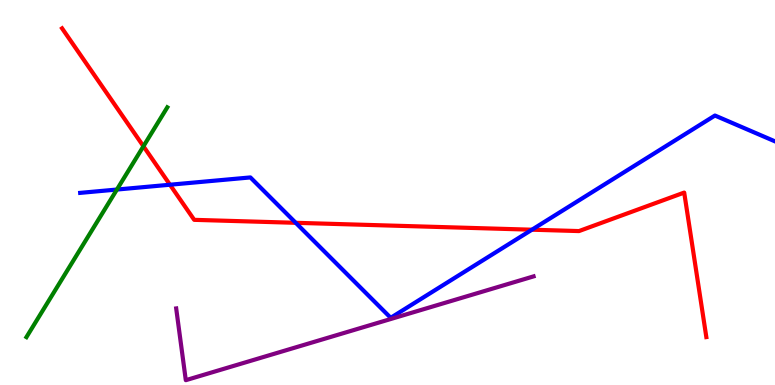[{'lines': ['blue', 'red'], 'intersections': [{'x': 2.19, 'y': 5.2}, {'x': 3.82, 'y': 4.21}, {'x': 6.86, 'y': 4.03}]}, {'lines': ['green', 'red'], 'intersections': [{'x': 1.85, 'y': 6.2}]}, {'lines': ['purple', 'red'], 'intersections': []}, {'lines': ['blue', 'green'], 'intersections': [{'x': 1.51, 'y': 5.08}]}, {'lines': ['blue', 'purple'], 'intersections': []}, {'lines': ['green', 'purple'], 'intersections': []}]